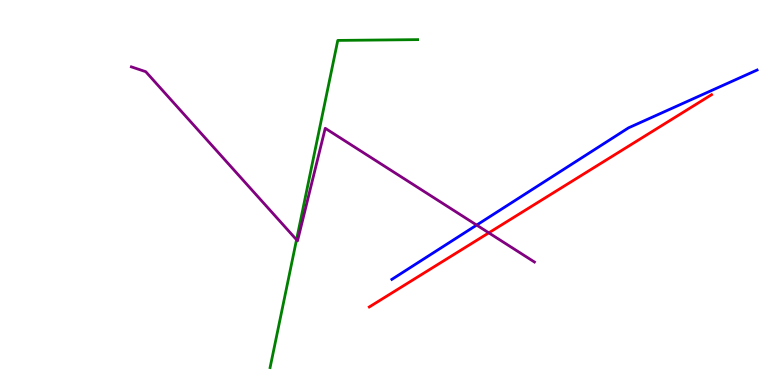[{'lines': ['blue', 'red'], 'intersections': []}, {'lines': ['green', 'red'], 'intersections': []}, {'lines': ['purple', 'red'], 'intersections': [{'x': 6.31, 'y': 3.95}]}, {'lines': ['blue', 'green'], 'intersections': []}, {'lines': ['blue', 'purple'], 'intersections': [{'x': 6.15, 'y': 4.15}]}, {'lines': ['green', 'purple'], 'intersections': [{'x': 3.83, 'y': 3.77}]}]